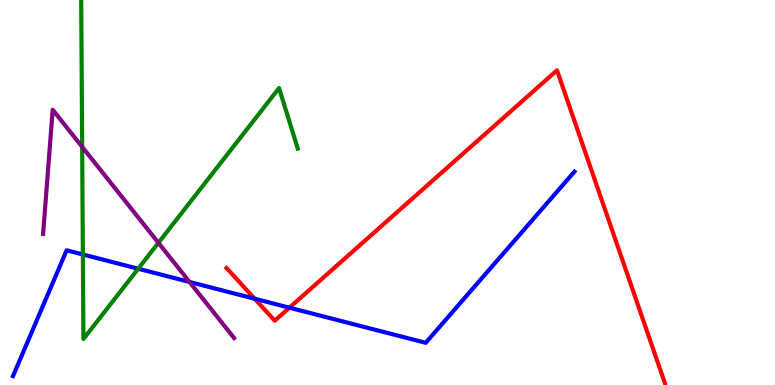[{'lines': ['blue', 'red'], 'intersections': [{'x': 3.29, 'y': 2.24}, {'x': 3.73, 'y': 2.01}]}, {'lines': ['green', 'red'], 'intersections': []}, {'lines': ['purple', 'red'], 'intersections': []}, {'lines': ['blue', 'green'], 'intersections': [{'x': 1.07, 'y': 3.39}, {'x': 1.78, 'y': 3.02}]}, {'lines': ['blue', 'purple'], 'intersections': [{'x': 2.45, 'y': 2.68}]}, {'lines': ['green', 'purple'], 'intersections': [{'x': 1.06, 'y': 6.19}, {'x': 2.04, 'y': 3.69}]}]